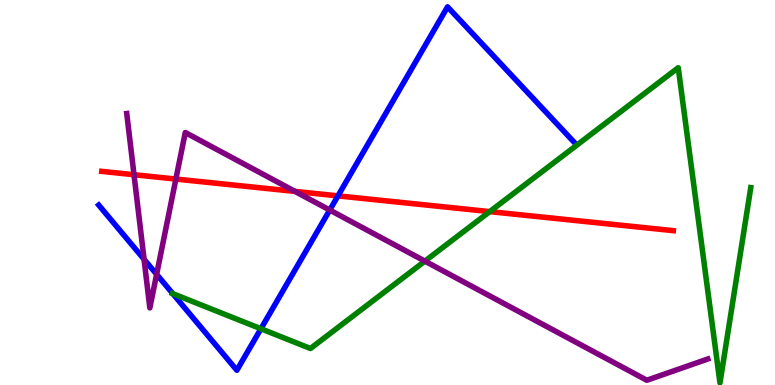[{'lines': ['blue', 'red'], 'intersections': [{'x': 4.36, 'y': 4.91}]}, {'lines': ['green', 'red'], 'intersections': [{'x': 6.32, 'y': 4.5}]}, {'lines': ['purple', 'red'], 'intersections': [{'x': 1.73, 'y': 5.46}, {'x': 2.27, 'y': 5.35}, {'x': 3.81, 'y': 5.03}]}, {'lines': ['blue', 'green'], 'intersections': [{'x': 2.23, 'y': 2.37}, {'x': 3.37, 'y': 1.46}]}, {'lines': ['blue', 'purple'], 'intersections': [{'x': 1.86, 'y': 3.27}, {'x': 2.02, 'y': 2.87}, {'x': 4.25, 'y': 4.54}]}, {'lines': ['green', 'purple'], 'intersections': [{'x': 5.48, 'y': 3.22}]}]